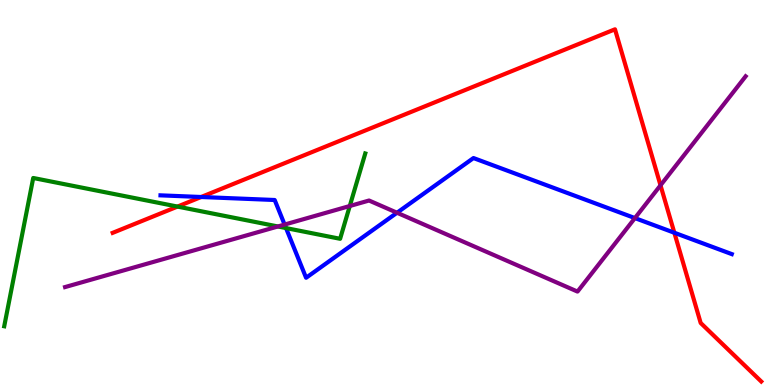[{'lines': ['blue', 'red'], 'intersections': [{'x': 2.6, 'y': 4.88}, {'x': 8.7, 'y': 3.95}]}, {'lines': ['green', 'red'], 'intersections': [{'x': 2.29, 'y': 4.63}]}, {'lines': ['purple', 'red'], 'intersections': [{'x': 8.52, 'y': 5.19}]}, {'lines': ['blue', 'green'], 'intersections': [{'x': 3.69, 'y': 4.08}]}, {'lines': ['blue', 'purple'], 'intersections': [{'x': 3.67, 'y': 4.17}, {'x': 5.12, 'y': 4.47}, {'x': 8.19, 'y': 4.34}]}, {'lines': ['green', 'purple'], 'intersections': [{'x': 3.59, 'y': 4.12}, {'x': 4.51, 'y': 4.65}]}]